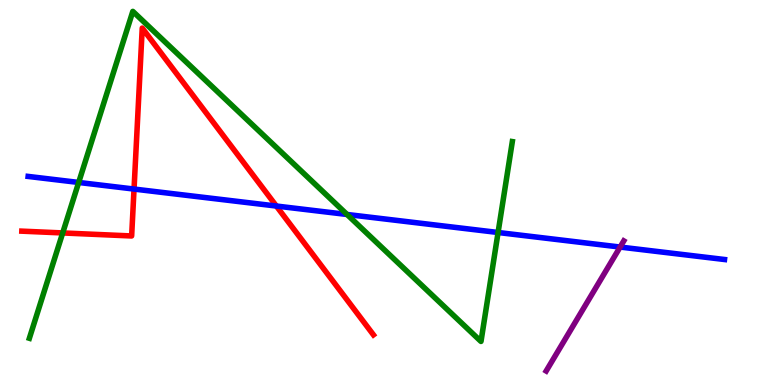[{'lines': ['blue', 'red'], 'intersections': [{'x': 1.73, 'y': 5.09}, {'x': 3.57, 'y': 4.65}]}, {'lines': ['green', 'red'], 'intersections': [{'x': 0.809, 'y': 3.95}]}, {'lines': ['purple', 'red'], 'intersections': []}, {'lines': ['blue', 'green'], 'intersections': [{'x': 1.02, 'y': 5.26}, {'x': 4.48, 'y': 4.43}, {'x': 6.43, 'y': 3.96}]}, {'lines': ['blue', 'purple'], 'intersections': [{'x': 8.0, 'y': 3.58}]}, {'lines': ['green', 'purple'], 'intersections': []}]